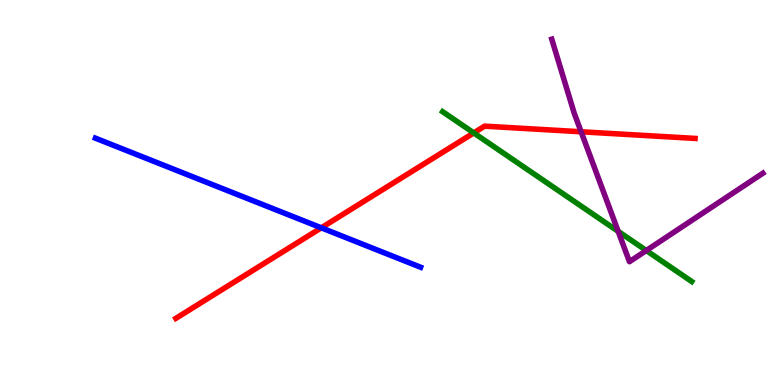[{'lines': ['blue', 'red'], 'intersections': [{'x': 4.15, 'y': 4.08}]}, {'lines': ['green', 'red'], 'intersections': [{'x': 6.11, 'y': 6.55}]}, {'lines': ['purple', 'red'], 'intersections': [{'x': 7.5, 'y': 6.58}]}, {'lines': ['blue', 'green'], 'intersections': []}, {'lines': ['blue', 'purple'], 'intersections': []}, {'lines': ['green', 'purple'], 'intersections': [{'x': 7.98, 'y': 3.99}, {'x': 8.34, 'y': 3.49}]}]